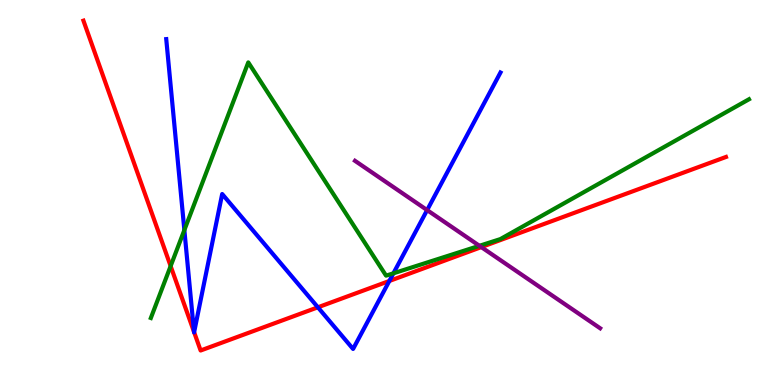[{'lines': ['blue', 'red'], 'intersections': [{'x': 2.5, 'y': 1.38}, {'x': 2.5, 'y': 1.37}, {'x': 4.1, 'y': 2.02}, {'x': 5.02, 'y': 2.7}]}, {'lines': ['green', 'red'], 'intersections': [{'x': 2.2, 'y': 3.09}]}, {'lines': ['purple', 'red'], 'intersections': [{'x': 6.21, 'y': 3.58}]}, {'lines': ['blue', 'green'], 'intersections': [{'x': 2.38, 'y': 4.02}, {'x': 5.08, 'y': 2.9}]}, {'lines': ['blue', 'purple'], 'intersections': [{'x': 5.51, 'y': 4.54}]}, {'lines': ['green', 'purple'], 'intersections': [{'x': 6.19, 'y': 3.62}]}]